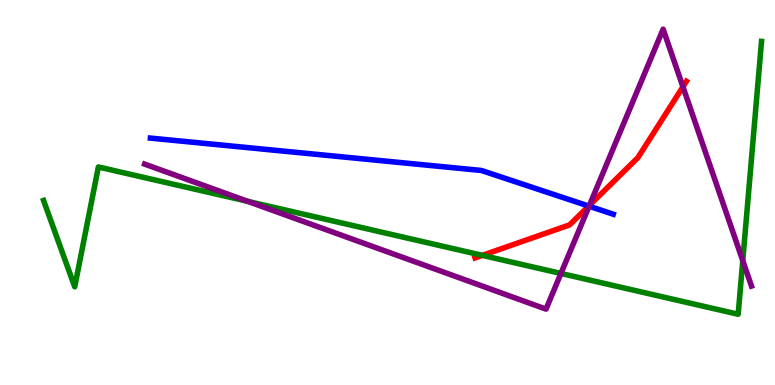[{'lines': ['blue', 'red'], 'intersections': [{'x': 7.6, 'y': 4.65}]}, {'lines': ['green', 'red'], 'intersections': [{'x': 6.22, 'y': 3.37}]}, {'lines': ['purple', 'red'], 'intersections': [{'x': 7.61, 'y': 4.67}, {'x': 8.81, 'y': 7.75}]}, {'lines': ['blue', 'green'], 'intersections': []}, {'lines': ['blue', 'purple'], 'intersections': [{'x': 7.6, 'y': 4.64}]}, {'lines': ['green', 'purple'], 'intersections': [{'x': 3.2, 'y': 4.77}, {'x': 7.24, 'y': 2.9}, {'x': 9.58, 'y': 3.23}]}]